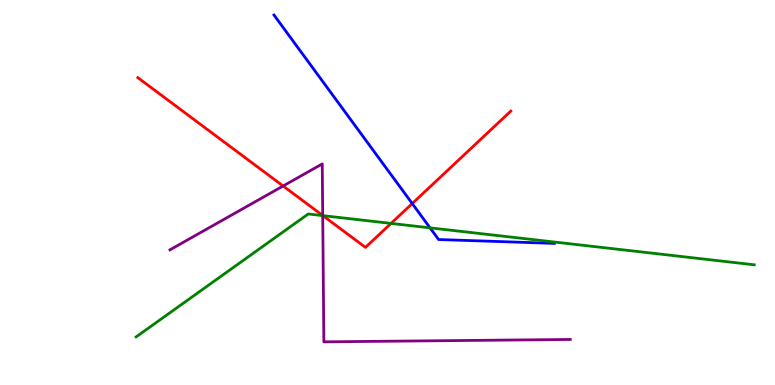[{'lines': ['blue', 'red'], 'intersections': [{'x': 5.32, 'y': 4.71}]}, {'lines': ['green', 'red'], 'intersections': [{'x': 4.17, 'y': 4.4}, {'x': 5.05, 'y': 4.2}]}, {'lines': ['purple', 'red'], 'intersections': [{'x': 3.65, 'y': 5.17}, {'x': 4.16, 'y': 4.4}]}, {'lines': ['blue', 'green'], 'intersections': [{'x': 5.55, 'y': 4.08}]}, {'lines': ['blue', 'purple'], 'intersections': []}, {'lines': ['green', 'purple'], 'intersections': [{'x': 4.16, 'y': 4.4}]}]